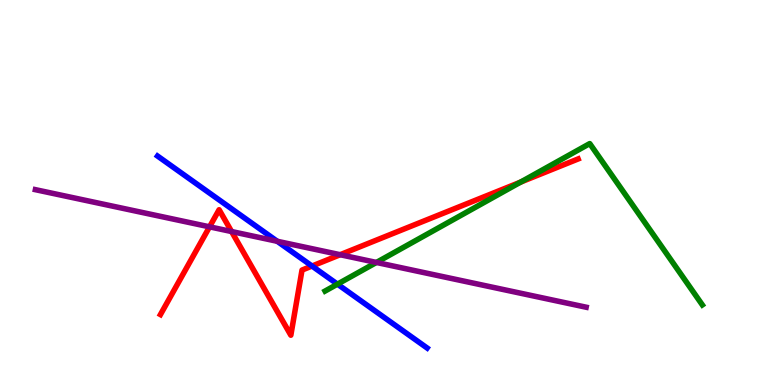[{'lines': ['blue', 'red'], 'intersections': [{'x': 4.03, 'y': 3.09}]}, {'lines': ['green', 'red'], 'intersections': [{'x': 6.72, 'y': 5.27}]}, {'lines': ['purple', 'red'], 'intersections': [{'x': 2.7, 'y': 4.11}, {'x': 2.99, 'y': 3.99}, {'x': 4.39, 'y': 3.38}]}, {'lines': ['blue', 'green'], 'intersections': [{'x': 4.35, 'y': 2.62}]}, {'lines': ['blue', 'purple'], 'intersections': [{'x': 3.58, 'y': 3.73}]}, {'lines': ['green', 'purple'], 'intersections': [{'x': 4.86, 'y': 3.18}]}]